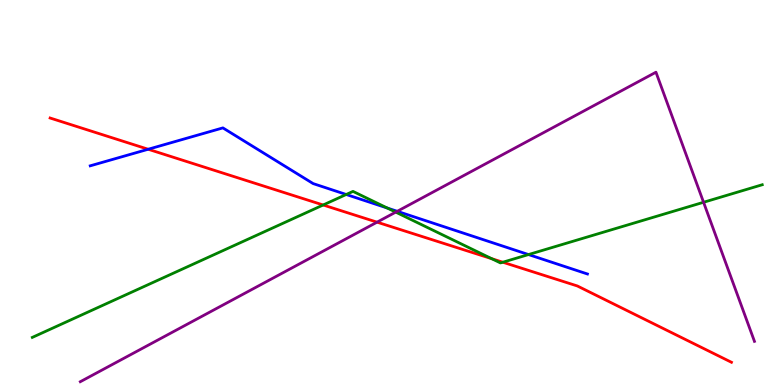[{'lines': ['blue', 'red'], 'intersections': [{'x': 1.91, 'y': 6.12}]}, {'lines': ['green', 'red'], 'intersections': [{'x': 4.17, 'y': 4.68}, {'x': 6.34, 'y': 3.28}, {'x': 6.49, 'y': 3.19}]}, {'lines': ['purple', 'red'], 'intersections': [{'x': 4.87, 'y': 4.23}]}, {'lines': ['blue', 'green'], 'intersections': [{'x': 4.47, 'y': 4.95}, {'x': 5.0, 'y': 4.6}, {'x': 6.82, 'y': 3.39}]}, {'lines': ['blue', 'purple'], 'intersections': [{'x': 5.13, 'y': 4.51}]}, {'lines': ['green', 'purple'], 'intersections': [{'x': 5.11, 'y': 4.49}, {'x': 9.08, 'y': 4.75}]}]